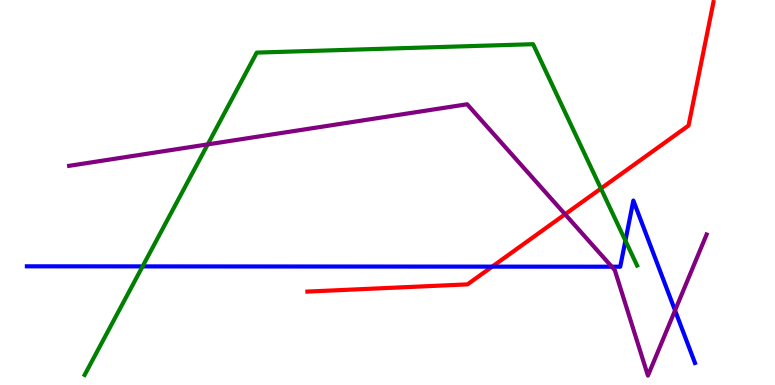[{'lines': ['blue', 'red'], 'intersections': [{'x': 6.35, 'y': 3.07}]}, {'lines': ['green', 'red'], 'intersections': [{'x': 7.75, 'y': 5.1}]}, {'lines': ['purple', 'red'], 'intersections': [{'x': 7.29, 'y': 4.43}]}, {'lines': ['blue', 'green'], 'intersections': [{'x': 1.84, 'y': 3.08}, {'x': 8.07, 'y': 3.75}]}, {'lines': ['blue', 'purple'], 'intersections': [{'x': 7.89, 'y': 3.07}, {'x': 8.71, 'y': 1.94}]}, {'lines': ['green', 'purple'], 'intersections': [{'x': 2.68, 'y': 6.25}]}]